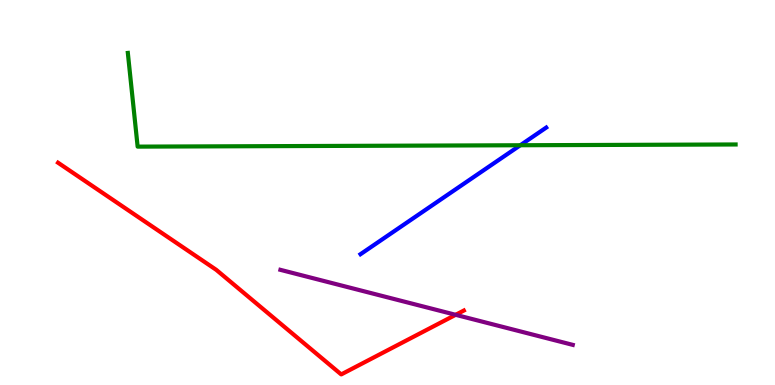[{'lines': ['blue', 'red'], 'intersections': []}, {'lines': ['green', 'red'], 'intersections': []}, {'lines': ['purple', 'red'], 'intersections': [{'x': 5.88, 'y': 1.82}]}, {'lines': ['blue', 'green'], 'intersections': [{'x': 6.71, 'y': 6.23}]}, {'lines': ['blue', 'purple'], 'intersections': []}, {'lines': ['green', 'purple'], 'intersections': []}]